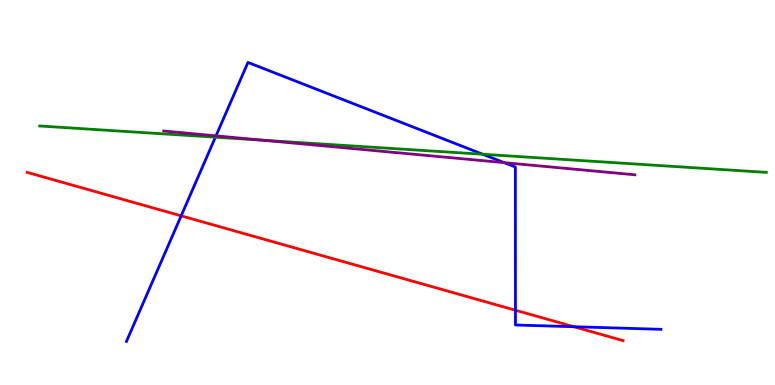[{'lines': ['blue', 'red'], 'intersections': [{'x': 2.34, 'y': 4.39}, {'x': 6.65, 'y': 1.94}, {'x': 7.4, 'y': 1.51}]}, {'lines': ['green', 'red'], 'intersections': []}, {'lines': ['purple', 'red'], 'intersections': []}, {'lines': ['blue', 'green'], 'intersections': [{'x': 2.78, 'y': 6.44}, {'x': 6.23, 'y': 5.99}]}, {'lines': ['blue', 'purple'], 'intersections': [{'x': 2.79, 'y': 6.47}, {'x': 6.51, 'y': 5.78}]}, {'lines': ['green', 'purple'], 'intersections': [{'x': 3.4, 'y': 6.36}]}]